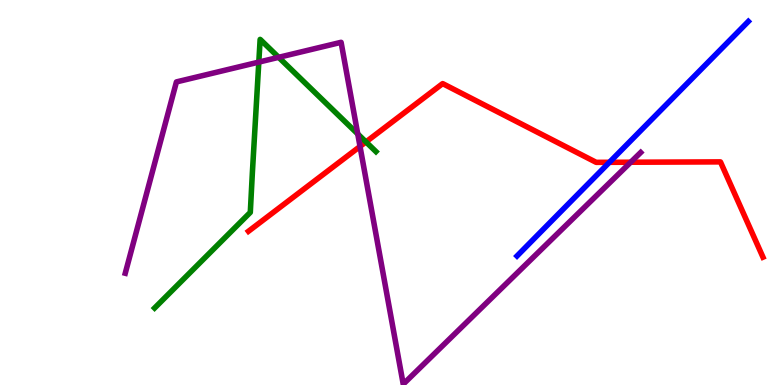[{'lines': ['blue', 'red'], 'intersections': [{'x': 7.86, 'y': 5.78}]}, {'lines': ['green', 'red'], 'intersections': [{'x': 4.72, 'y': 6.31}]}, {'lines': ['purple', 'red'], 'intersections': [{'x': 4.65, 'y': 6.2}, {'x': 8.14, 'y': 5.79}]}, {'lines': ['blue', 'green'], 'intersections': []}, {'lines': ['blue', 'purple'], 'intersections': []}, {'lines': ['green', 'purple'], 'intersections': [{'x': 3.34, 'y': 8.39}, {'x': 3.6, 'y': 8.51}, {'x': 4.62, 'y': 6.52}]}]